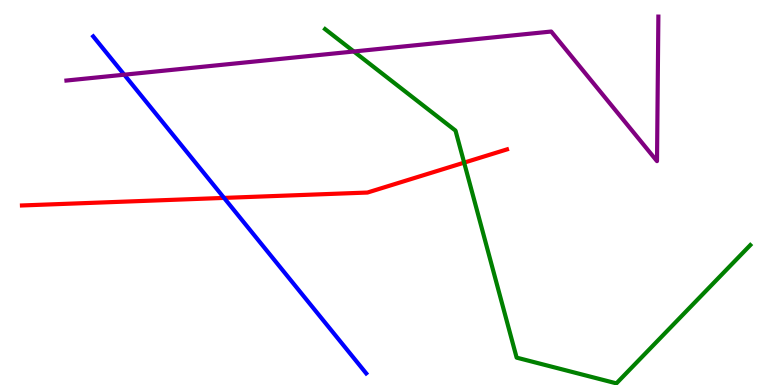[{'lines': ['blue', 'red'], 'intersections': [{'x': 2.89, 'y': 4.86}]}, {'lines': ['green', 'red'], 'intersections': [{'x': 5.99, 'y': 5.78}]}, {'lines': ['purple', 'red'], 'intersections': []}, {'lines': ['blue', 'green'], 'intersections': []}, {'lines': ['blue', 'purple'], 'intersections': [{'x': 1.6, 'y': 8.06}]}, {'lines': ['green', 'purple'], 'intersections': [{'x': 4.57, 'y': 8.66}]}]